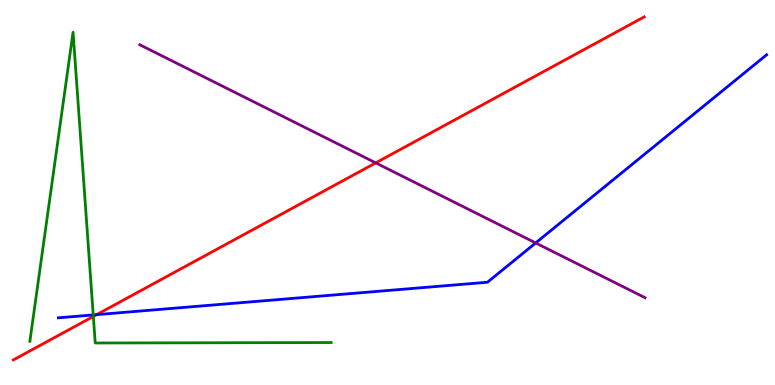[{'lines': ['blue', 'red'], 'intersections': [{'x': 1.25, 'y': 1.83}]}, {'lines': ['green', 'red'], 'intersections': [{'x': 1.2, 'y': 1.78}]}, {'lines': ['purple', 'red'], 'intersections': [{'x': 4.85, 'y': 5.77}]}, {'lines': ['blue', 'green'], 'intersections': [{'x': 1.2, 'y': 1.82}]}, {'lines': ['blue', 'purple'], 'intersections': [{'x': 6.91, 'y': 3.69}]}, {'lines': ['green', 'purple'], 'intersections': []}]